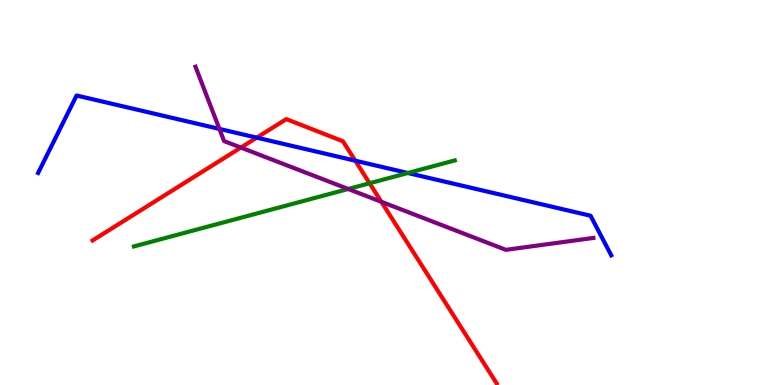[{'lines': ['blue', 'red'], 'intersections': [{'x': 3.31, 'y': 6.42}, {'x': 4.58, 'y': 5.83}]}, {'lines': ['green', 'red'], 'intersections': [{'x': 4.77, 'y': 5.24}]}, {'lines': ['purple', 'red'], 'intersections': [{'x': 3.11, 'y': 6.17}, {'x': 4.92, 'y': 4.76}]}, {'lines': ['blue', 'green'], 'intersections': [{'x': 5.26, 'y': 5.51}]}, {'lines': ['blue', 'purple'], 'intersections': [{'x': 2.83, 'y': 6.65}]}, {'lines': ['green', 'purple'], 'intersections': [{'x': 4.49, 'y': 5.09}]}]